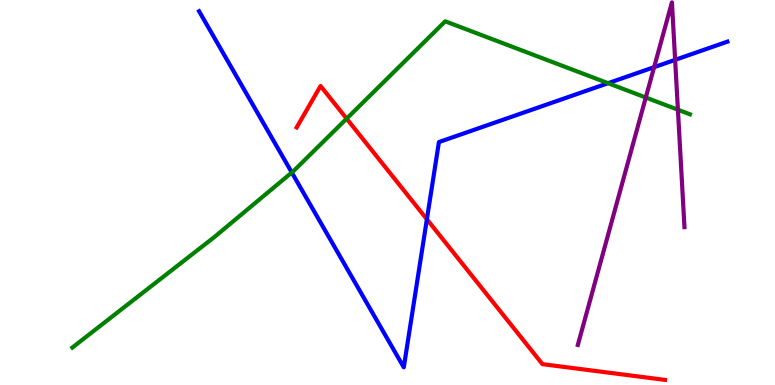[{'lines': ['blue', 'red'], 'intersections': [{'x': 5.51, 'y': 4.31}]}, {'lines': ['green', 'red'], 'intersections': [{'x': 4.47, 'y': 6.92}]}, {'lines': ['purple', 'red'], 'intersections': []}, {'lines': ['blue', 'green'], 'intersections': [{'x': 3.77, 'y': 5.52}, {'x': 7.85, 'y': 7.84}]}, {'lines': ['blue', 'purple'], 'intersections': [{'x': 8.44, 'y': 8.26}, {'x': 8.71, 'y': 8.45}]}, {'lines': ['green', 'purple'], 'intersections': [{'x': 8.33, 'y': 7.47}, {'x': 8.75, 'y': 7.15}]}]